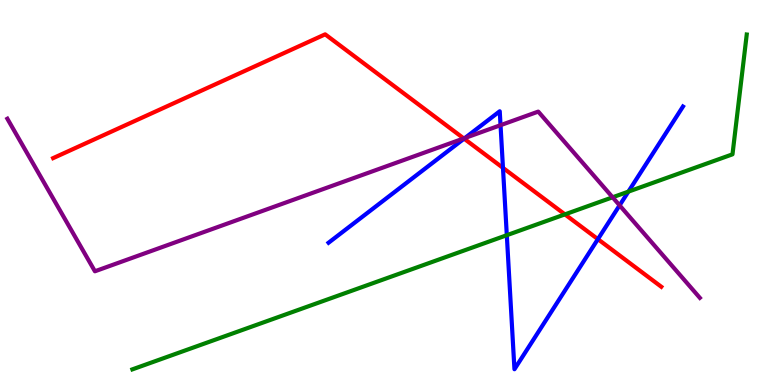[{'lines': ['blue', 'red'], 'intersections': [{'x': 5.99, 'y': 6.4}, {'x': 6.49, 'y': 5.64}, {'x': 7.71, 'y': 3.79}]}, {'lines': ['green', 'red'], 'intersections': [{'x': 7.29, 'y': 4.43}]}, {'lines': ['purple', 'red'], 'intersections': [{'x': 5.98, 'y': 6.4}]}, {'lines': ['blue', 'green'], 'intersections': [{'x': 6.54, 'y': 3.89}, {'x': 8.11, 'y': 5.02}]}, {'lines': ['blue', 'purple'], 'intersections': [{'x': 6.0, 'y': 6.41}, {'x': 6.46, 'y': 6.75}, {'x': 7.99, 'y': 4.67}]}, {'lines': ['green', 'purple'], 'intersections': [{'x': 7.9, 'y': 4.88}]}]